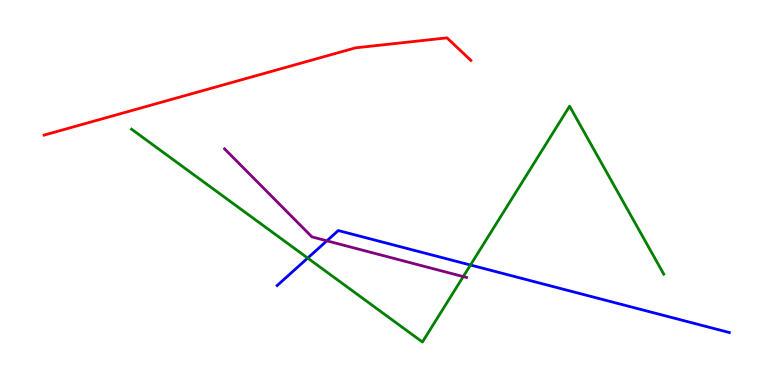[{'lines': ['blue', 'red'], 'intersections': []}, {'lines': ['green', 'red'], 'intersections': []}, {'lines': ['purple', 'red'], 'intersections': []}, {'lines': ['blue', 'green'], 'intersections': [{'x': 3.97, 'y': 3.3}, {'x': 6.07, 'y': 3.12}]}, {'lines': ['blue', 'purple'], 'intersections': [{'x': 4.22, 'y': 3.75}]}, {'lines': ['green', 'purple'], 'intersections': [{'x': 5.98, 'y': 2.82}]}]